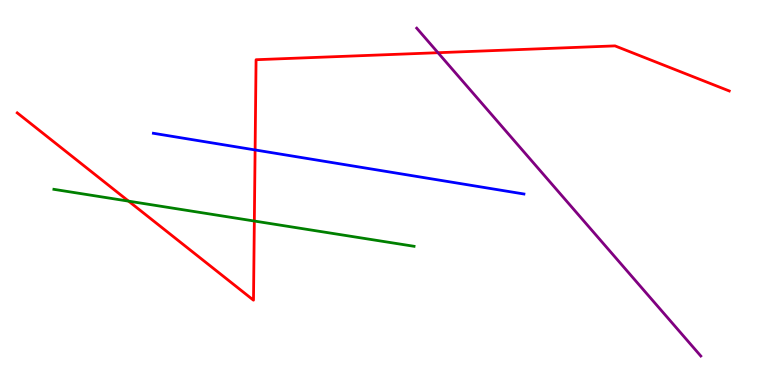[{'lines': ['blue', 'red'], 'intersections': [{'x': 3.29, 'y': 6.11}]}, {'lines': ['green', 'red'], 'intersections': [{'x': 1.66, 'y': 4.78}, {'x': 3.28, 'y': 4.26}]}, {'lines': ['purple', 'red'], 'intersections': [{'x': 5.65, 'y': 8.63}]}, {'lines': ['blue', 'green'], 'intersections': []}, {'lines': ['blue', 'purple'], 'intersections': []}, {'lines': ['green', 'purple'], 'intersections': []}]